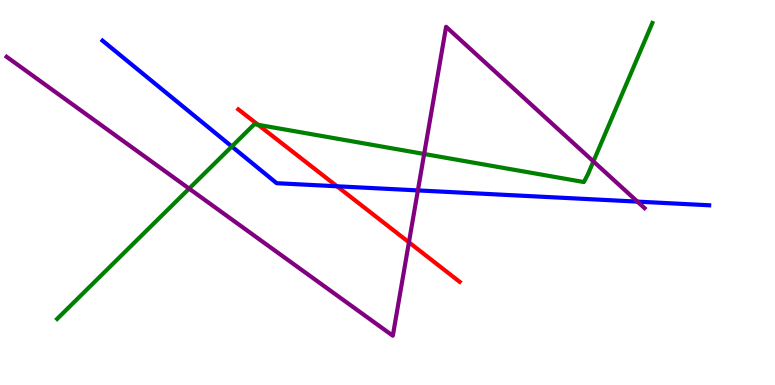[{'lines': ['blue', 'red'], 'intersections': [{'x': 4.35, 'y': 5.16}]}, {'lines': ['green', 'red'], 'intersections': [{'x': 3.33, 'y': 6.76}]}, {'lines': ['purple', 'red'], 'intersections': [{'x': 5.28, 'y': 3.71}]}, {'lines': ['blue', 'green'], 'intersections': [{'x': 2.99, 'y': 6.2}]}, {'lines': ['blue', 'purple'], 'intersections': [{'x': 5.39, 'y': 5.05}, {'x': 8.22, 'y': 4.76}]}, {'lines': ['green', 'purple'], 'intersections': [{'x': 2.44, 'y': 5.1}, {'x': 5.47, 'y': 6.0}, {'x': 7.66, 'y': 5.81}]}]